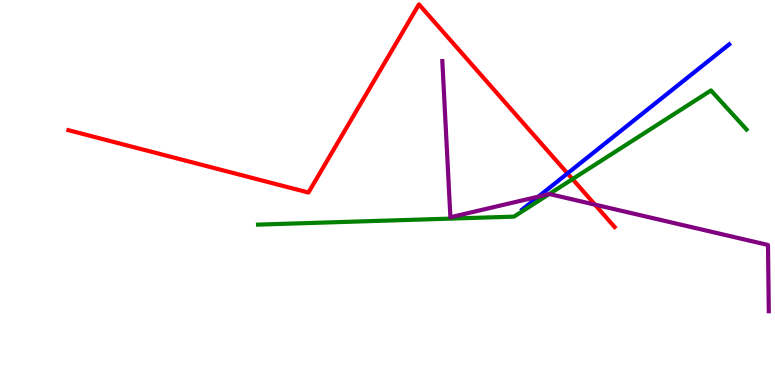[{'lines': ['blue', 'red'], 'intersections': [{'x': 7.32, 'y': 5.5}]}, {'lines': ['green', 'red'], 'intersections': [{'x': 7.39, 'y': 5.35}]}, {'lines': ['purple', 'red'], 'intersections': [{'x': 7.68, 'y': 4.68}]}, {'lines': ['blue', 'green'], 'intersections': []}, {'lines': ['blue', 'purple'], 'intersections': [{'x': 6.95, 'y': 4.89}]}, {'lines': ['green', 'purple'], 'intersections': [{'x': 7.08, 'y': 4.96}]}]